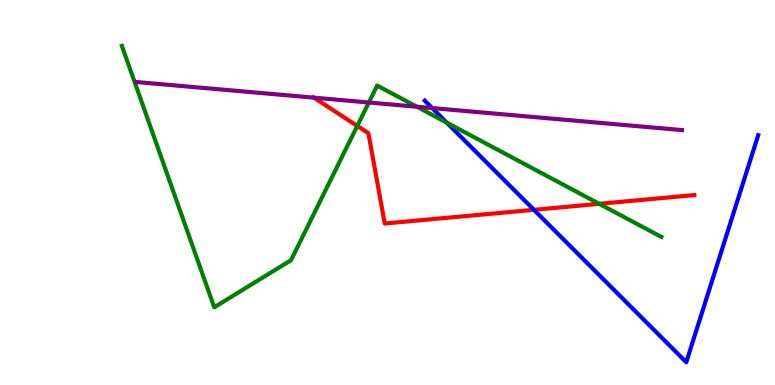[{'lines': ['blue', 'red'], 'intersections': [{'x': 6.89, 'y': 4.55}]}, {'lines': ['green', 'red'], 'intersections': [{'x': 4.61, 'y': 6.73}, {'x': 7.73, 'y': 4.71}]}, {'lines': ['purple', 'red'], 'intersections': [{'x': 4.05, 'y': 7.46}]}, {'lines': ['blue', 'green'], 'intersections': [{'x': 5.76, 'y': 6.82}]}, {'lines': ['blue', 'purple'], 'intersections': [{'x': 5.58, 'y': 7.19}]}, {'lines': ['green', 'purple'], 'intersections': [{'x': 4.76, 'y': 7.34}, {'x': 5.38, 'y': 7.23}]}]